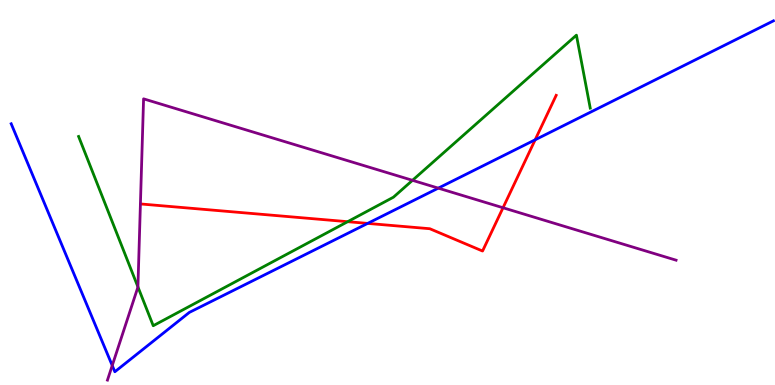[{'lines': ['blue', 'red'], 'intersections': [{'x': 4.74, 'y': 4.2}, {'x': 6.91, 'y': 6.37}]}, {'lines': ['green', 'red'], 'intersections': [{'x': 4.49, 'y': 4.24}]}, {'lines': ['purple', 'red'], 'intersections': [{'x': 6.49, 'y': 4.6}]}, {'lines': ['blue', 'green'], 'intersections': []}, {'lines': ['blue', 'purple'], 'intersections': [{'x': 1.45, 'y': 0.506}, {'x': 5.66, 'y': 5.11}]}, {'lines': ['green', 'purple'], 'intersections': [{'x': 1.78, 'y': 2.55}, {'x': 5.32, 'y': 5.32}]}]